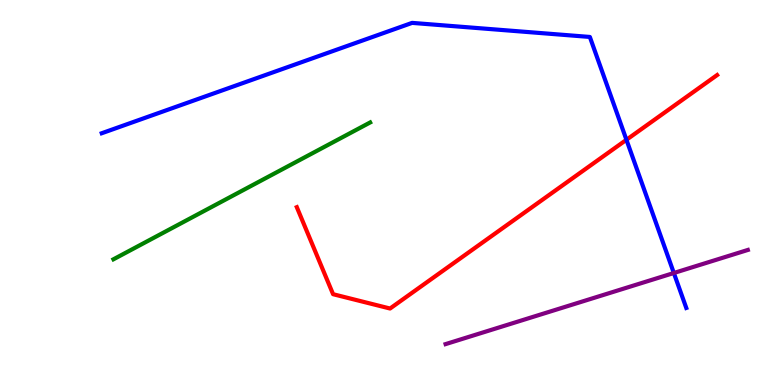[{'lines': ['blue', 'red'], 'intersections': [{'x': 8.08, 'y': 6.37}]}, {'lines': ['green', 'red'], 'intersections': []}, {'lines': ['purple', 'red'], 'intersections': []}, {'lines': ['blue', 'green'], 'intersections': []}, {'lines': ['blue', 'purple'], 'intersections': [{'x': 8.69, 'y': 2.91}]}, {'lines': ['green', 'purple'], 'intersections': []}]